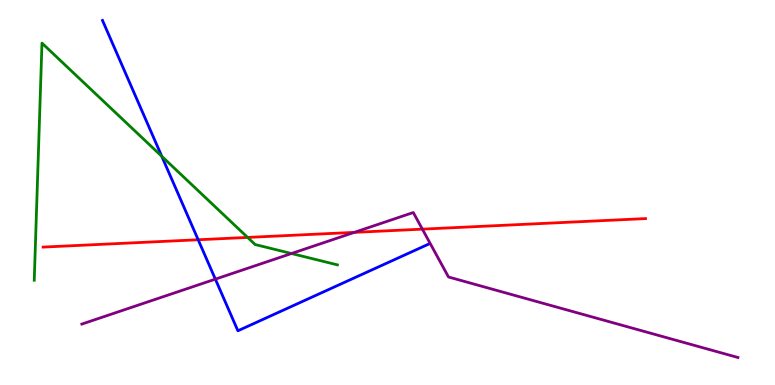[{'lines': ['blue', 'red'], 'intersections': [{'x': 2.56, 'y': 3.77}]}, {'lines': ['green', 'red'], 'intersections': [{'x': 3.19, 'y': 3.83}]}, {'lines': ['purple', 'red'], 'intersections': [{'x': 4.57, 'y': 3.96}, {'x': 5.45, 'y': 4.05}]}, {'lines': ['blue', 'green'], 'intersections': [{'x': 2.09, 'y': 5.94}]}, {'lines': ['blue', 'purple'], 'intersections': [{'x': 2.78, 'y': 2.75}]}, {'lines': ['green', 'purple'], 'intersections': [{'x': 3.76, 'y': 3.42}]}]